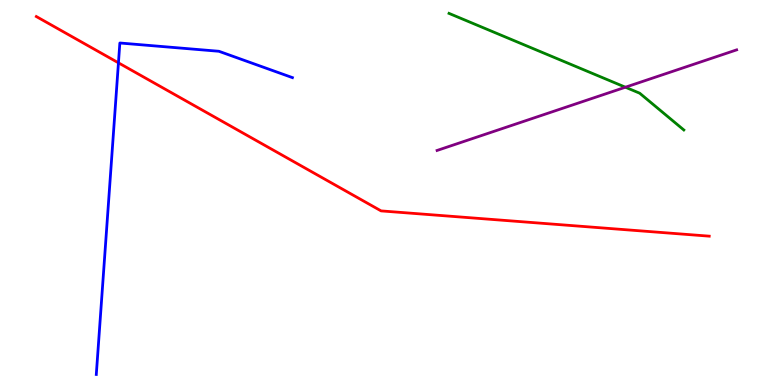[{'lines': ['blue', 'red'], 'intersections': [{'x': 1.53, 'y': 8.37}]}, {'lines': ['green', 'red'], 'intersections': []}, {'lines': ['purple', 'red'], 'intersections': []}, {'lines': ['blue', 'green'], 'intersections': []}, {'lines': ['blue', 'purple'], 'intersections': []}, {'lines': ['green', 'purple'], 'intersections': [{'x': 8.07, 'y': 7.73}]}]